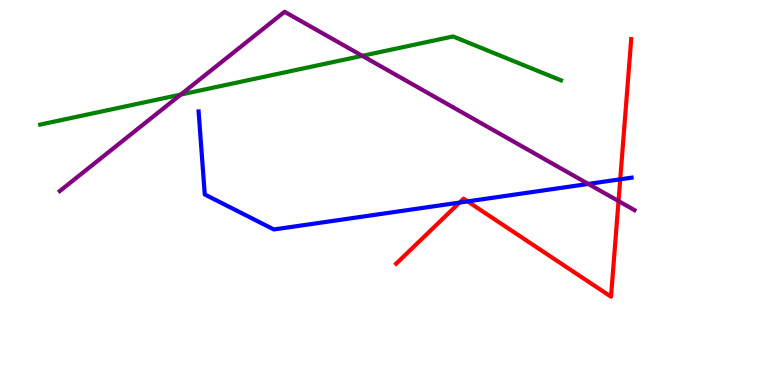[{'lines': ['blue', 'red'], 'intersections': [{'x': 5.93, 'y': 4.74}, {'x': 6.03, 'y': 4.77}, {'x': 8.0, 'y': 5.34}]}, {'lines': ['green', 'red'], 'intersections': []}, {'lines': ['purple', 'red'], 'intersections': [{'x': 7.98, 'y': 4.78}]}, {'lines': ['blue', 'green'], 'intersections': []}, {'lines': ['blue', 'purple'], 'intersections': [{'x': 7.59, 'y': 5.22}]}, {'lines': ['green', 'purple'], 'intersections': [{'x': 2.33, 'y': 7.54}, {'x': 4.67, 'y': 8.55}]}]